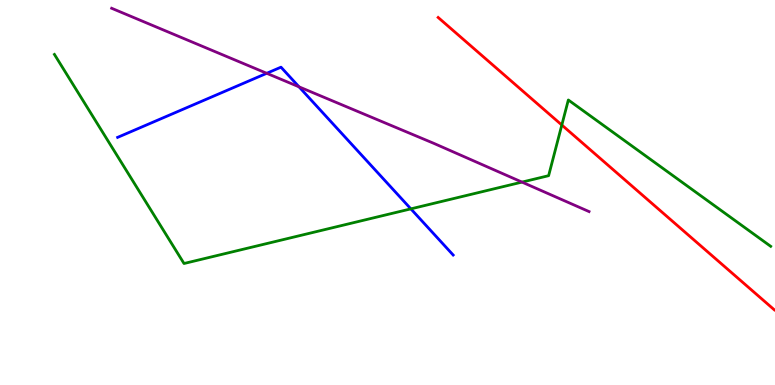[{'lines': ['blue', 'red'], 'intersections': []}, {'lines': ['green', 'red'], 'intersections': [{'x': 7.25, 'y': 6.75}]}, {'lines': ['purple', 'red'], 'intersections': []}, {'lines': ['blue', 'green'], 'intersections': [{'x': 5.3, 'y': 4.57}]}, {'lines': ['blue', 'purple'], 'intersections': [{'x': 3.44, 'y': 8.1}, {'x': 3.86, 'y': 7.74}]}, {'lines': ['green', 'purple'], 'intersections': [{'x': 6.74, 'y': 5.27}]}]